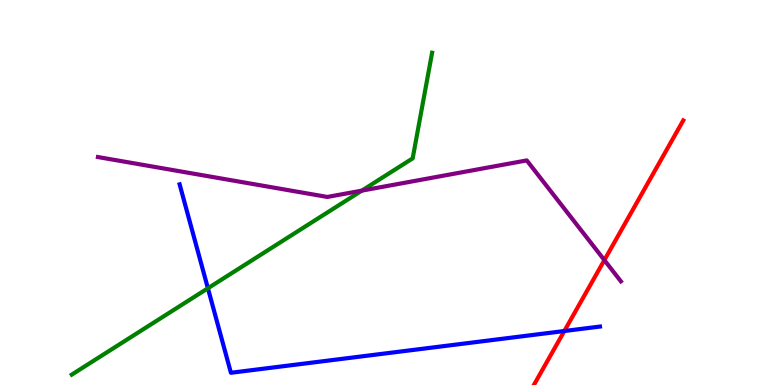[{'lines': ['blue', 'red'], 'intersections': [{'x': 7.28, 'y': 1.4}]}, {'lines': ['green', 'red'], 'intersections': []}, {'lines': ['purple', 'red'], 'intersections': [{'x': 7.8, 'y': 3.24}]}, {'lines': ['blue', 'green'], 'intersections': [{'x': 2.68, 'y': 2.51}]}, {'lines': ['blue', 'purple'], 'intersections': []}, {'lines': ['green', 'purple'], 'intersections': [{'x': 4.67, 'y': 5.05}]}]